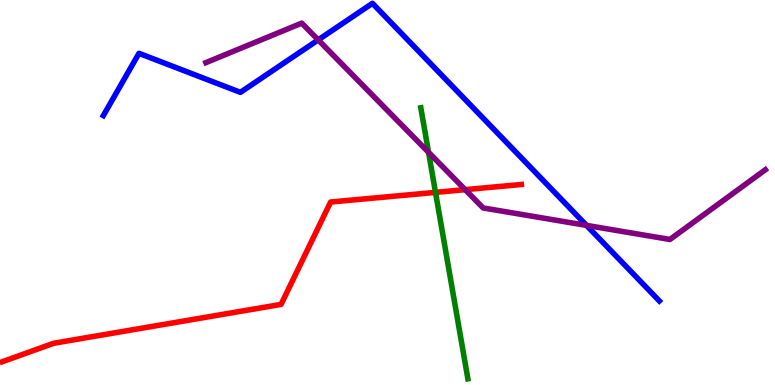[{'lines': ['blue', 'red'], 'intersections': []}, {'lines': ['green', 'red'], 'intersections': [{'x': 5.62, 'y': 5.0}]}, {'lines': ['purple', 'red'], 'intersections': [{'x': 6.0, 'y': 5.07}]}, {'lines': ['blue', 'green'], 'intersections': []}, {'lines': ['blue', 'purple'], 'intersections': [{'x': 4.11, 'y': 8.96}, {'x': 7.57, 'y': 4.15}]}, {'lines': ['green', 'purple'], 'intersections': [{'x': 5.53, 'y': 6.04}]}]